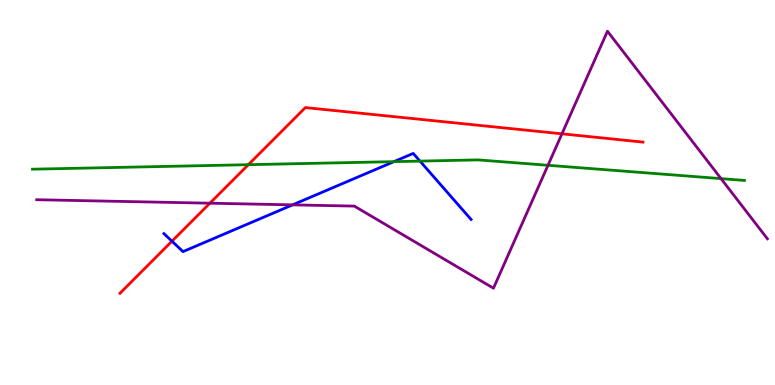[{'lines': ['blue', 'red'], 'intersections': [{'x': 2.22, 'y': 3.74}]}, {'lines': ['green', 'red'], 'intersections': [{'x': 3.2, 'y': 5.72}]}, {'lines': ['purple', 'red'], 'intersections': [{'x': 2.71, 'y': 4.72}, {'x': 7.25, 'y': 6.52}]}, {'lines': ['blue', 'green'], 'intersections': [{'x': 5.08, 'y': 5.8}, {'x': 5.42, 'y': 5.82}]}, {'lines': ['blue', 'purple'], 'intersections': [{'x': 3.78, 'y': 4.68}]}, {'lines': ['green', 'purple'], 'intersections': [{'x': 7.07, 'y': 5.71}, {'x': 9.3, 'y': 5.36}]}]